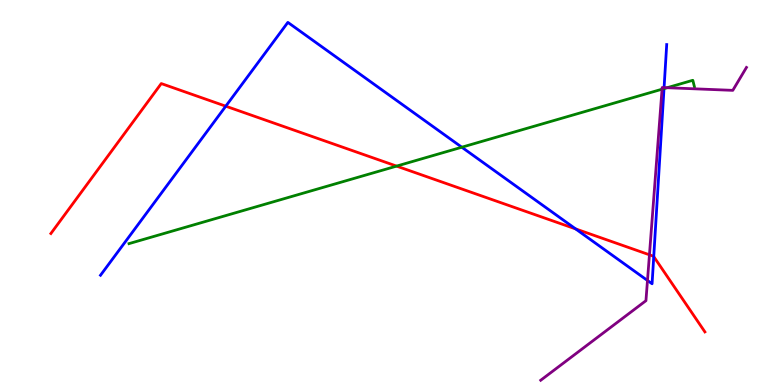[{'lines': ['blue', 'red'], 'intersections': [{'x': 2.91, 'y': 7.24}, {'x': 7.43, 'y': 4.05}, {'x': 8.44, 'y': 3.34}]}, {'lines': ['green', 'red'], 'intersections': [{'x': 5.12, 'y': 5.69}]}, {'lines': ['purple', 'red'], 'intersections': [{'x': 8.38, 'y': 3.38}]}, {'lines': ['blue', 'green'], 'intersections': [{'x': 5.96, 'y': 6.18}, {'x': 8.57, 'y': 7.7}]}, {'lines': ['blue', 'purple'], 'intersections': [{'x': 8.35, 'y': 2.71}, {'x': 8.57, 'y': 7.72}]}, {'lines': ['green', 'purple'], 'intersections': [{'x': 8.54, 'y': 7.68}, {'x': 8.61, 'y': 7.72}]}]